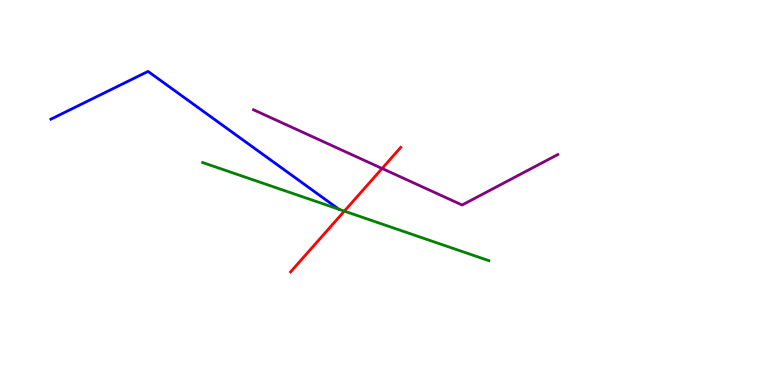[{'lines': ['blue', 'red'], 'intersections': []}, {'lines': ['green', 'red'], 'intersections': [{'x': 4.44, 'y': 4.52}]}, {'lines': ['purple', 'red'], 'intersections': [{'x': 4.93, 'y': 5.62}]}, {'lines': ['blue', 'green'], 'intersections': []}, {'lines': ['blue', 'purple'], 'intersections': []}, {'lines': ['green', 'purple'], 'intersections': []}]